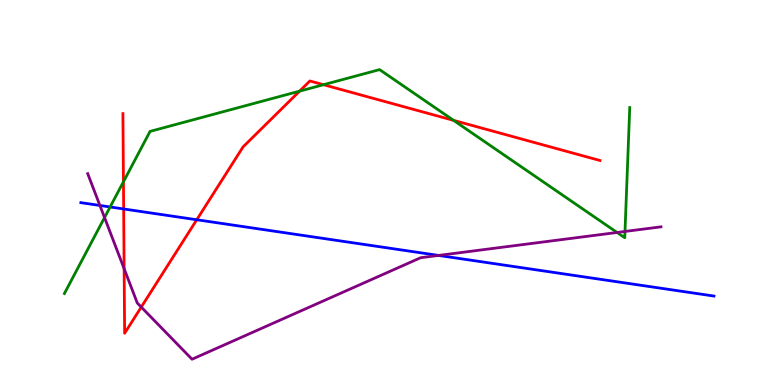[{'lines': ['blue', 'red'], 'intersections': [{'x': 1.6, 'y': 4.57}, {'x': 2.54, 'y': 4.29}]}, {'lines': ['green', 'red'], 'intersections': [{'x': 1.59, 'y': 5.28}, {'x': 3.87, 'y': 7.63}, {'x': 4.17, 'y': 7.8}, {'x': 5.85, 'y': 6.87}]}, {'lines': ['purple', 'red'], 'intersections': [{'x': 1.6, 'y': 3.02}, {'x': 1.82, 'y': 2.02}]}, {'lines': ['blue', 'green'], 'intersections': [{'x': 1.42, 'y': 4.62}]}, {'lines': ['blue', 'purple'], 'intersections': [{'x': 1.29, 'y': 4.66}, {'x': 5.66, 'y': 3.37}]}, {'lines': ['green', 'purple'], 'intersections': [{'x': 1.35, 'y': 4.35}, {'x': 7.96, 'y': 3.96}, {'x': 8.06, 'y': 3.99}]}]